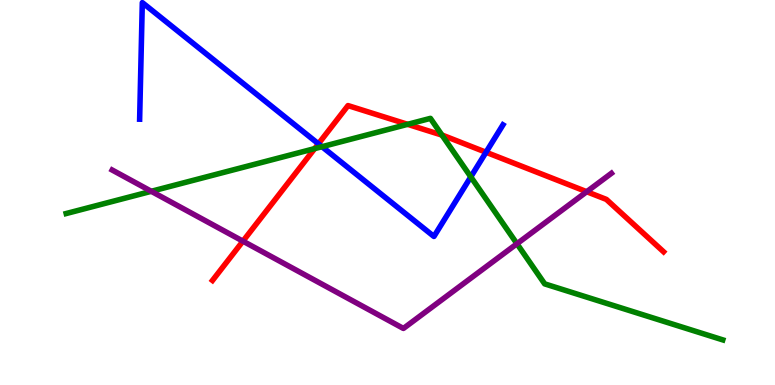[{'lines': ['blue', 'red'], 'intersections': [{'x': 4.11, 'y': 6.26}, {'x': 6.27, 'y': 6.05}]}, {'lines': ['green', 'red'], 'intersections': [{'x': 4.06, 'y': 6.14}, {'x': 5.26, 'y': 6.77}, {'x': 5.7, 'y': 6.49}]}, {'lines': ['purple', 'red'], 'intersections': [{'x': 3.13, 'y': 3.74}, {'x': 7.57, 'y': 5.02}]}, {'lines': ['blue', 'green'], 'intersections': [{'x': 4.15, 'y': 6.19}, {'x': 6.07, 'y': 5.41}]}, {'lines': ['blue', 'purple'], 'intersections': []}, {'lines': ['green', 'purple'], 'intersections': [{'x': 1.95, 'y': 5.03}, {'x': 6.67, 'y': 3.67}]}]